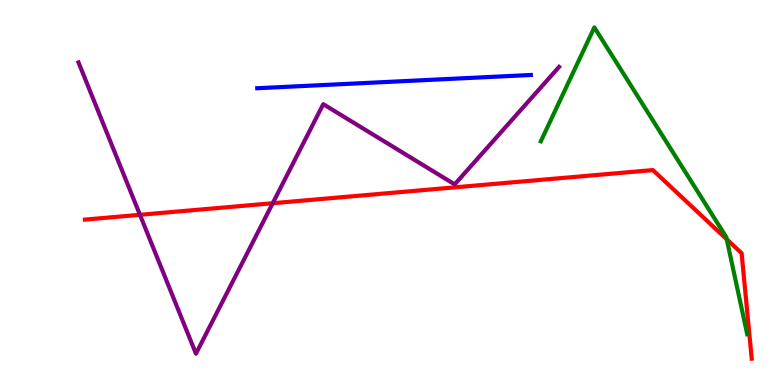[{'lines': ['blue', 'red'], 'intersections': []}, {'lines': ['green', 'red'], 'intersections': [{'x': 9.38, 'y': 3.79}]}, {'lines': ['purple', 'red'], 'intersections': [{'x': 1.81, 'y': 4.42}, {'x': 3.52, 'y': 4.72}]}, {'lines': ['blue', 'green'], 'intersections': []}, {'lines': ['blue', 'purple'], 'intersections': []}, {'lines': ['green', 'purple'], 'intersections': []}]